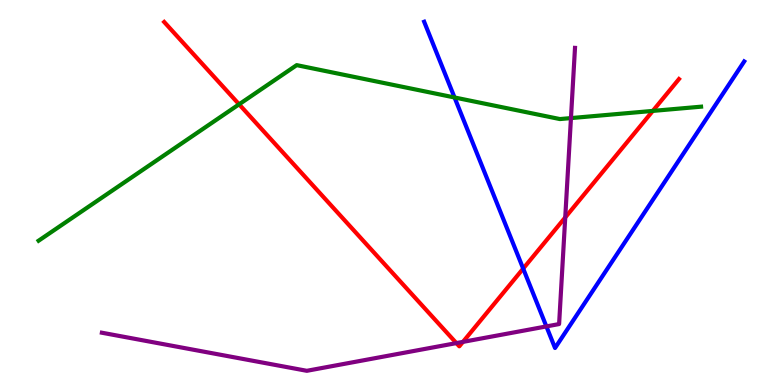[{'lines': ['blue', 'red'], 'intersections': [{'x': 6.75, 'y': 3.02}]}, {'lines': ['green', 'red'], 'intersections': [{'x': 3.09, 'y': 7.29}, {'x': 8.42, 'y': 7.12}]}, {'lines': ['purple', 'red'], 'intersections': [{'x': 5.89, 'y': 1.09}, {'x': 5.97, 'y': 1.12}, {'x': 7.29, 'y': 4.35}]}, {'lines': ['blue', 'green'], 'intersections': [{'x': 5.87, 'y': 7.47}]}, {'lines': ['blue', 'purple'], 'intersections': [{'x': 7.05, 'y': 1.52}]}, {'lines': ['green', 'purple'], 'intersections': [{'x': 7.37, 'y': 6.93}]}]